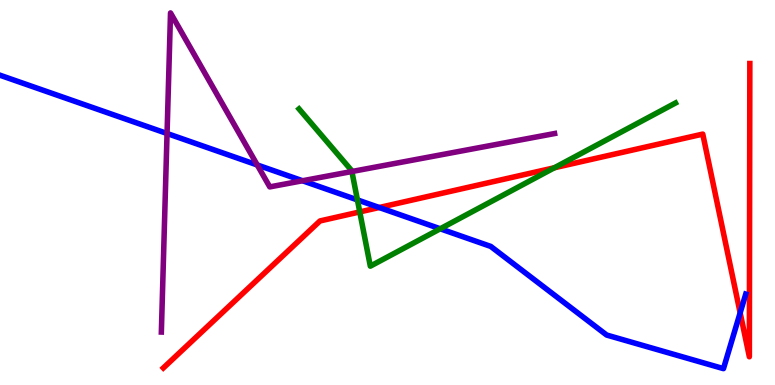[{'lines': ['blue', 'red'], 'intersections': [{'x': 4.89, 'y': 4.61}, {'x': 9.55, 'y': 1.87}]}, {'lines': ['green', 'red'], 'intersections': [{'x': 4.64, 'y': 4.5}, {'x': 7.15, 'y': 5.64}]}, {'lines': ['purple', 'red'], 'intersections': []}, {'lines': ['blue', 'green'], 'intersections': [{'x': 4.61, 'y': 4.81}, {'x': 5.68, 'y': 4.06}]}, {'lines': ['blue', 'purple'], 'intersections': [{'x': 2.16, 'y': 6.53}, {'x': 3.32, 'y': 5.72}, {'x': 3.9, 'y': 5.31}]}, {'lines': ['green', 'purple'], 'intersections': [{'x': 4.54, 'y': 5.55}]}]